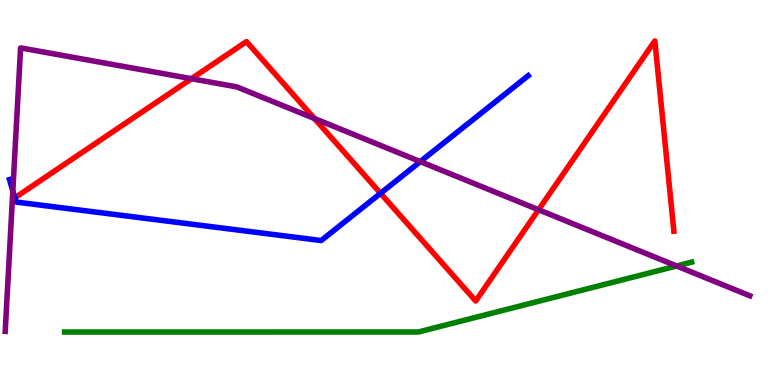[{'lines': ['blue', 'red'], 'intersections': [{'x': 4.91, 'y': 4.98}]}, {'lines': ['green', 'red'], 'intersections': []}, {'lines': ['purple', 'red'], 'intersections': [{'x': 2.47, 'y': 7.96}, {'x': 4.06, 'y': 6.92}, {'x': 6.95, 'y': 4.55}]}, {'lines': ['blue', 'green'], 'intersections': []}, {'lines': ['blue', 'purple'], 'intersections': [{'x': 0.165, 'y': 5.04}, {'x': 5.42, 'y': 5.8}]}, {'lines': ['green', 'purple'], 'intersections': [{'x': 8.73, 'y': 3.09}]}]